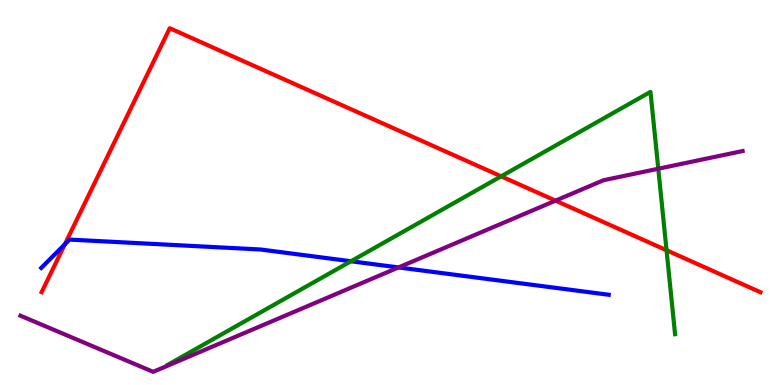[{'lines': ['blue', 'red'], 'intersections': [{'x': 0.837, 'y': 3.65}]}, {'lines': ['green', 'red'], 'intersections': [{'x': 6.47, 'y': 5.42}, {'x': 8.6, 'y': 3.5}]}, {'lines': ['purple', 'red'], 'intersections': [{'x': 7.17, 'y': 4.79}]}, {'lines': ['blue', 'green'], 'intersections': [{'x': 4.53, 'y': 3.21}]}, {'lines': ['blue', 'purple'], 'intersections': [{'x': 5.14, 'y': 3.05}]}, {'lines': ['green', 'purple'], 'intersections': [{'x': 8.49, 'y': 5.62}]}]